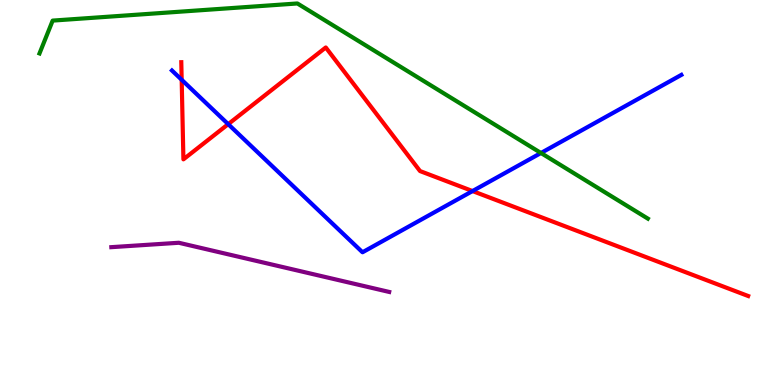[{'lines': ['blue', 'red'], 'intersections': [{'x': 2.34, 'y': 7.93}, {'x': 2.94, 'y': 6.78}, {'x': 6.1, 'y': 5.04}]}, {'lines': ['green', 'red'], 'intersections': []}, {'lines': ['purple', 'red'], 'intersections': []}, {'lines': ['blue', 'green'], 'intersections': [{'x': 6.98, 'y': 6.03}]}, {'lines': ['blue', 'purple'], 'intersections': []}, {'lines': ['green', 'purple'], 'intersections': []}]